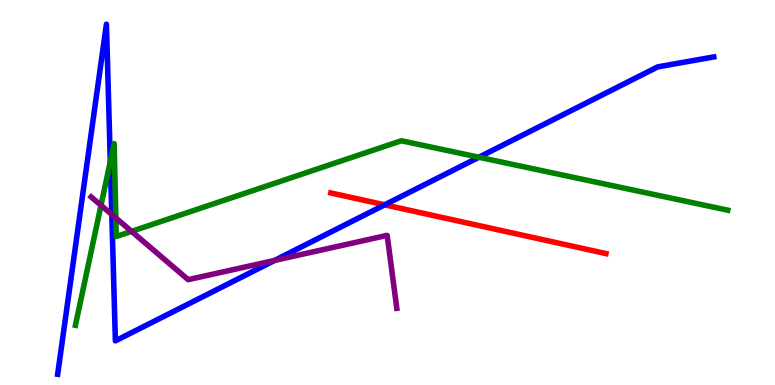[{'lines': ['blue', 'red'], 'intersections': [{'x': 4.96, 'y': 4.68}]}, {'lines': ['green', 'red'], 'intersections': []}, {'lines': ['purple', 'red'], 'intersections': []}, {'lines': ['blue', 'green'], 'intersections': [{'x': 1.42, 'y': 5.8}, {'x': 6.18, 'y': 5.92}]}, {'lines': ['blue', 'purple'], 'intersections': [{'x': 1.44, 'y': 4.43}, {'x': 3.54, 'y': 3.24}]}, {'lines': ['green', 'purple'], 'intersections': [{'x': 1.3, 'y': 4.67}, {'x': 1.49, 'y': 4.34}, {'x': 1.7, 'y': 3.99}]}]